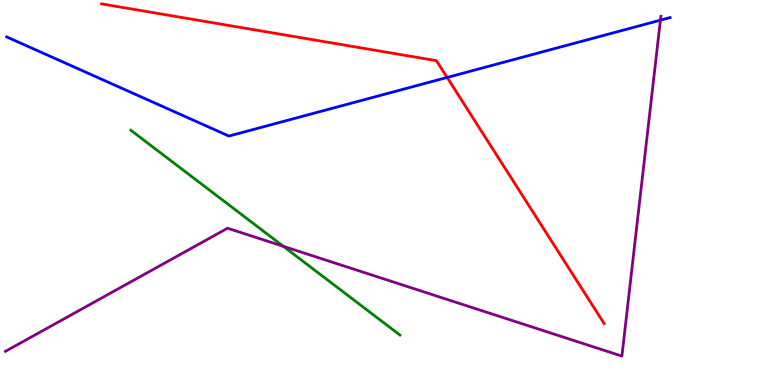[{'lines': ['blue', 'red'], 'intersections': [{'x': 5.77, 'y': 7.99}]}, {'lines': ['green', 'red'], 'intersections': []}, {'lines': ['purple', 'red'], 'intersections': []}, {'lines': ['blue', 'green'], 'intersections': []}, {'lines': ['blue', 'purple'], 'intersections': [{'x': 8.52, 'y': 9.48}]}, {'lines': ['green', 'purple'], 'intersections': [{'x': 3.66, 'y': 3.6}]}]